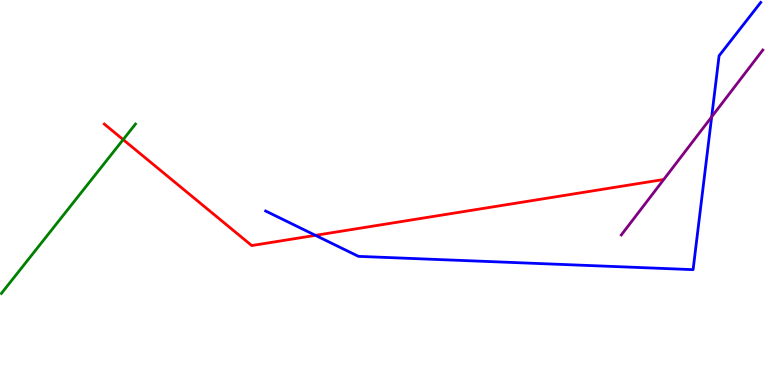[{'lines': ['blue', 'red'], 'intersections': [{'x': 4.07, 'y': 3.89}]}, {'lines': ['green', 'red'], 'intersections': [{'x': 1.59, 'y': 6.37}]}, {'lines': ['purple', 'red'], 'intersections': []}, {'lines': ['blue', 'green'], 'intersections': []}, {'lines': ['blue', 'purple'], 'intersections': [{'x': 9.18, 'y': 6.96}]}, {'lines': ['green', 'purple'], 'intersections': []}]